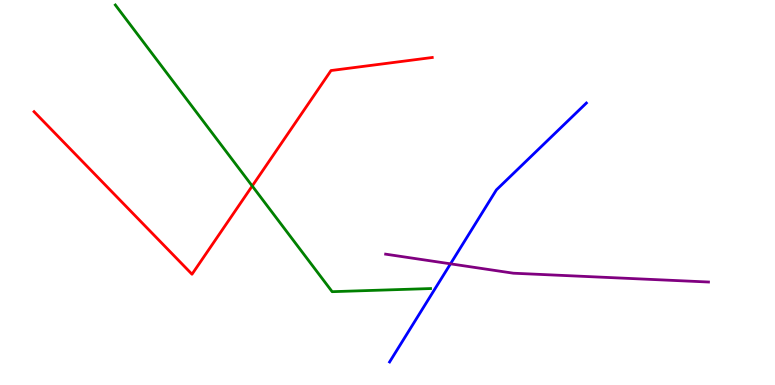[{'lines': ['blue', 'red'], 'intersections': []}, {'lines': ['green', 'red'], 'intersections': [{'x': 3.25, 'y': 5.17}]}, {'lines': ['purple', 'red'], 'intersections': []}, {'lines': ['blue', 'green'], 'intersections': []}, {'lines': ['blue', 'purple'], 'intersections': [{'x': 5.81, 'y': 3.15}]}, {'lines': ['green', 'purple'], 'intersections': []}]